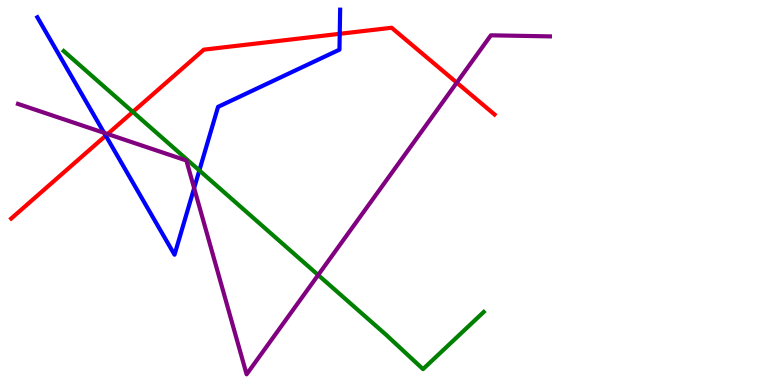[{'lines': ['blue', 'red'], 'intersections': [{'x': 1.36, 'y': 6.48}, {'x': 4.38, 'y': 9.12}]}, {'lines': ['green', 'red'], 'intersections': [{'x': 1.71, 'y': 7.09}]}, {'lines': ['purple', 'red'], 'intersections': [{'x': 1.39, 'y': 6.52}, {'x': 5.89, 'y': 7.85}]}, {'lines': ['blue', 'green'], 'intersections': [{'x': 2.57, 'y': 5.57}]}, {'lines': ['blue', 'purple'], 'intersections': [{'x': 1.34, 'y': 6.55}, {'x': 2.51, 'y': 5.11}]}, {'lines': ['green', 'purple'], 'intersections': [{'x': 4.11, 'y': 2.86}]}]